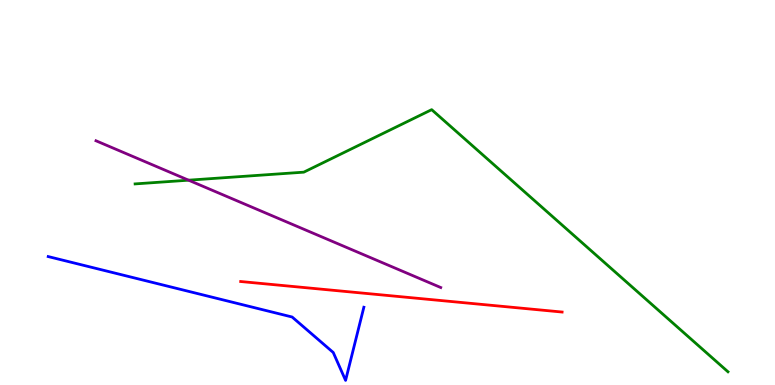[{'lines': ['blue', 'red'], 'intersections': []}, {'lines': ['green', 'red'], 'intersections': []}, {'lines': ['purple', 'red'], 'intersections': []}, {'lines': ['blue', 'green'], 'intersections': []}, {'lines': ['blue', 'purple'], 'intersections': []}, {'lines': ['green', 'purple'], 'intersections': [{'x': 2.43, 'y': 5.32}]}]